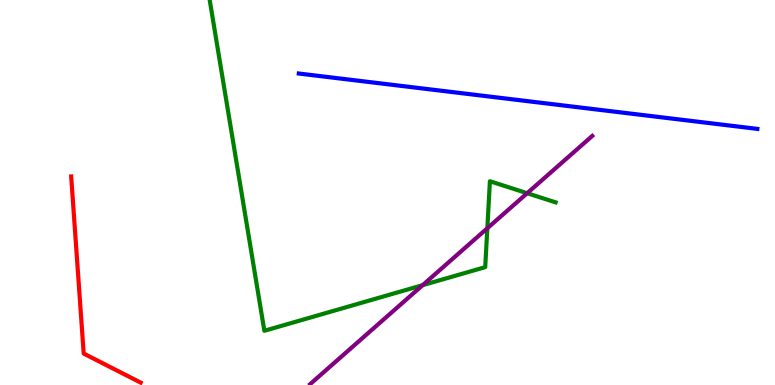[{'lines': ['blue', 'red'], 'intersections': []}, {'lines': ['green', 'red'], 'intersections': []}, {'lines': ['purple', 'red'], 'intersections': []}, {'lines': ['blue', 'green'], 'intersections': []}, {'lines': ['blue', 'purple'], 'intersections': []}, {'lines': ['green', 'purple'], 'intersections': [{'x': 5.45, 'y': 2.59}, {'x': 6.29, 'y': 4.07}, {'x': 6.8, 'y': 4.98}]}]